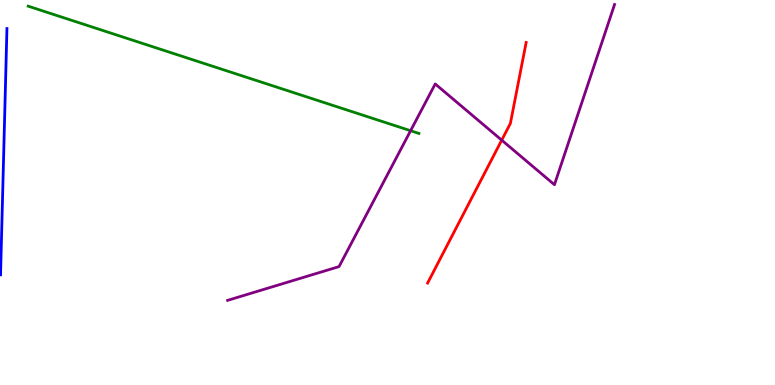[{'lines': ['blue', 'red'], 'intersections': []}, {'lines': ['green', 'red'], 'intersections': []}, {'lines': ['purple', 'red'], 'intersections': [{'x': 6.47, 'y': 6.36}]}, {'lines': ['blue', 'green'], 'intersections': []}, {'lines': ['blue', 'purple'], 'intersections': []}, {'lines': ['green', 'purple'], 'intersections': [{'x': 5.3, 'y': 6.6}]}]